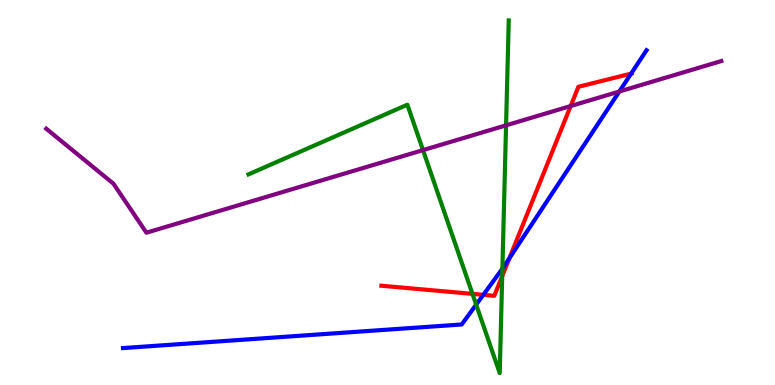[{'lines': ['blue', 'red'], 'intersections': [{'x': 6.24, 'y': 2.34}, {'x': 6.57, 'y': 3.29}, {'x': 8.14, 'y': 8.09}]}, {'lines': ['green', 'red'], 'intersections': [{'x': 6.1, 'y': 2.37}, {'x': 6.48, 'y': 2.83}]}, {'lines': ['purple', 'red'], 'intersections': [{'x': 7.36, 'y': 7.25}]}, {'lines': ['blue', 'green'], 'intersections': [{'x': 6.14, 'y': 2.09}, {'x': 6.48, 'y': 3.02}]}, {'lines': ['blue', 'purple'], 'intersections': [{'x': 7.99, 'y': 7.62}]}, {'lines': ['green', 'purple'], 'intersections': [{'x': 5.46, 'y': 6.1}, {'x': 6.53, 'y': 6.74}]}]